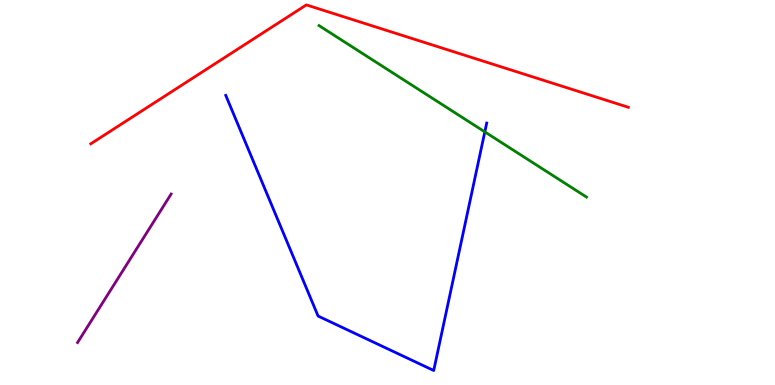[{'lines': ['blue', 'red'], 'intersections': []}, {'lines': ['green', 'red'], 'intersections': []}, {'lines': ['purple', 'red'], 'intersections': []}, {'lines': ['blue', 'green'], 'intersections': [{'x': 6.26, 'y': 6.57}]}, {'lines': ['blue', 'purple'], 'intersections': []}, {'lines': ['green', 'purple'], 'intersections': []}]